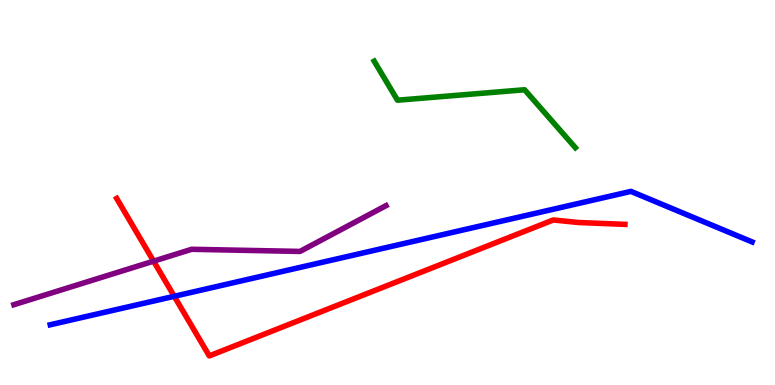[{'lines': ['blue', 'red'], 'intersections': [{'x': 2.25, 'y': 2.3}]}, {'lines': ['green', 'red'], 'intersections': []}, {'lines': ['purple', 'red'], 'intersections': [{'x': 1.98, 'y': 3.22}]}, {'lines': ['blue', 'green'], 'intersections': []}, {'lines': ['blue', 'purple'], 'intersections': []}, {'lines': ['green', 'purple'], 'intersections': []}]